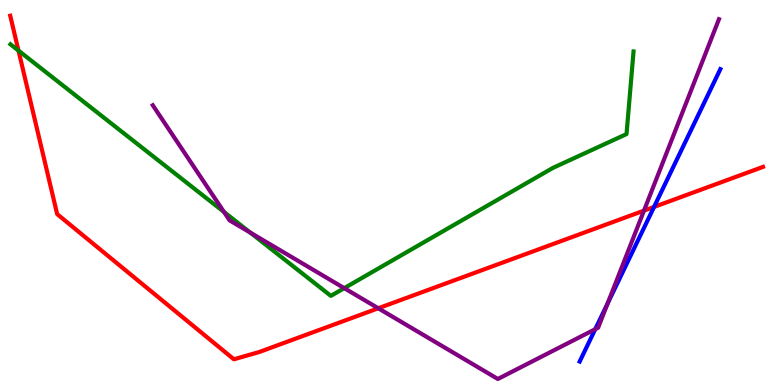[{'lines': ['blue', 'red'], 'intersections': [{'x': 8.44, 'y': 4.63}]}, {'lines': ['green', 'red'], 'intersections': [{'x': 0.238, 'y': 8.69}]}, {'lines': ['purple', 'red'], 'intersections': [{'x': 4.88, 'y': 1.99}, {'x': 8.31, 'y': 4.53}]}, {'lines': ['blue', 'green'], 'intersections': []}, {'lines': ['blue', 'purple'], 'intersections': [{'x': 7.68, 'y': 1.45}, {'x': 7.84, 'y': 2.12}]}, {'lines': ['green', 'purple'], 'intersections': [{'x': 2.89, 'y': 4.5}, {'x': 3.23, 'y': 3.96}, {'x': 4.44, 'y': 2.52}]}]